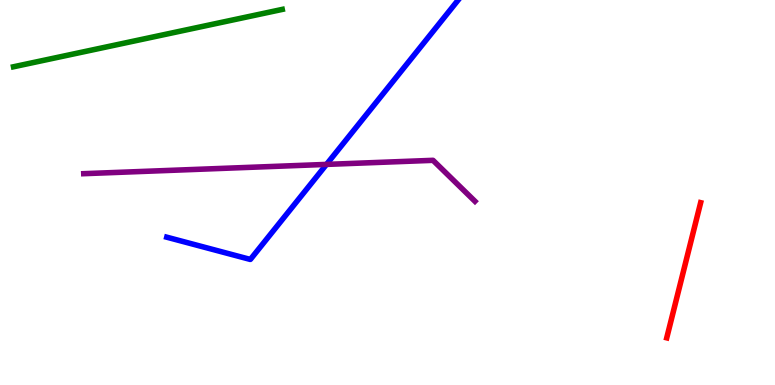[{'lines': ['blue', 'red'], 'intersections': []}, {'lines': ['green', 'red'], 'intersections': []}, {'lines': ['purple', 'red'], 'intersections': []}, {'lines': ['blue', 'green'], 'intersections': []}, {'lines': ['blue', 'purple'], 'intersections': [{'x': 4.21, 'y': 5.73}]}, {'lines': ['green', 'purple'], 'intersections': []}]